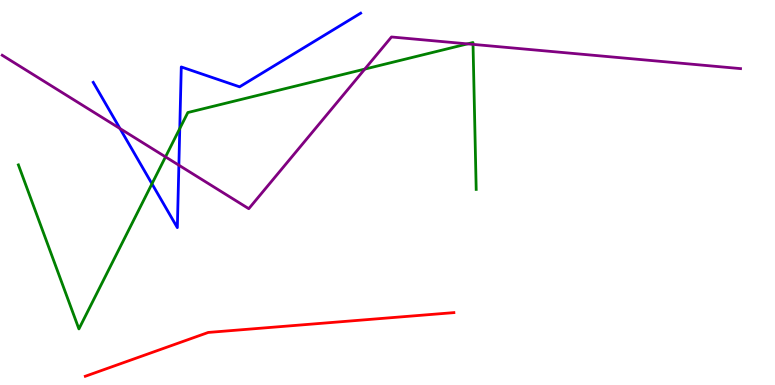[{'lines': ['blue', 'red'], 'intersections': []}, {'lines': ['green', 'red'], 'intersections': []}, {'lines': ['purple', 'red'], 'intersections': []}, {'lines': ['blue', 'green'], 'intersections': [{'x': 1.96, 'y': 5.23}, {'x': 2.32, 'y': 6.66}]}, {'lines': ['blue', 'purple'], 'intersections': [{'x': 1.55, 'y': 6.66}, {'x': 2.31, 'y': 5.71}]}, {'lines': ['green', 'purple'], 'intersections': [{'x': 2.14, 'y': 5.93}, {'x': 4.71, 'y': 8.21}, {'x': 6.03, 'y': 8.86}, {'x': 6.1, 'y': 8.85}]}]